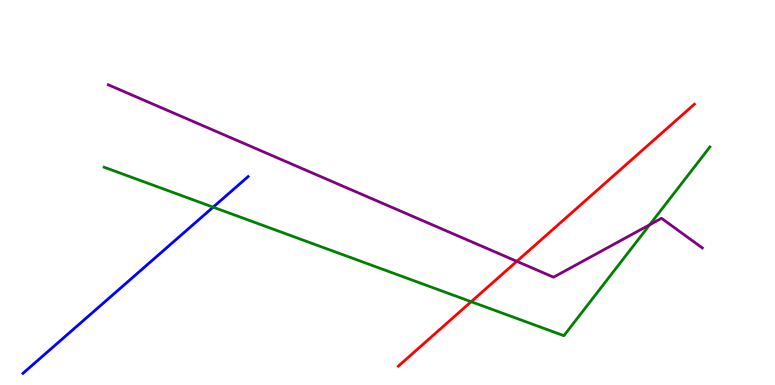[{'lines': ['blue', 'red'], 'intersections': []}, {'lines': ['green', 'red'], 'intersections': [{'x': 6.08, 'y': 2.16}]}, {'lines': ['purple', 'red'], 'intersections': [{'x': 6.67, 'y': 3.21}]}, {'lines': ['blue', 'green'], 'intersections': [{'x': 2.75, 'y': 4.62}]}, {'lines': ['blue', 'purple'], 'intersections': []}, {'lines': ['green', 'purple'], 'intersections': [{'x': 8.38, 'y': 4.16}]}]